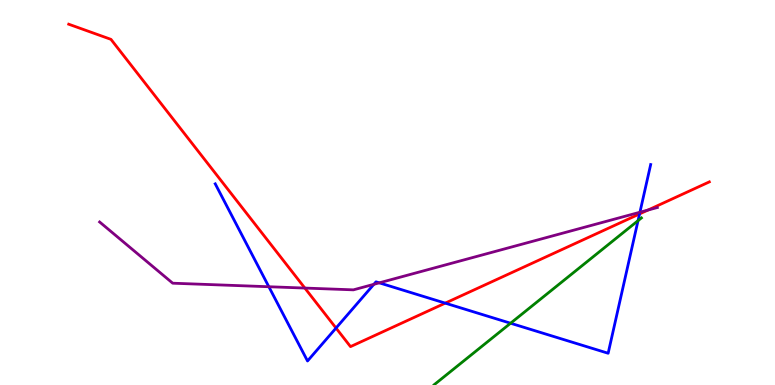[{'lines': ['blue', 'red'], 'intersections': [{'x': 4.34, 'y': 1.48}, {'x': 5.75, 'y': 2.13}, {'x': 8.25, 'y': 4.44}]}, {'lines': ['green', 'red'], 'intersections': []}, {'lines': ['purple', 'red'], 'intersections': [{'x': 3.93, 'y': 2.52}, {'x': 8.36, 'y': 4.54}]}, {'lines': ['blue', 'green'], 'intersections': [{'x': 6.59, 'y': 1.6}, {'x': 8.23, 'y': 4.27}]}, {'lines': ['blue', 'purple'], 'intersections': [{'x': 3.47, 'y': 2.55}, {'x': 4.82, 'y': 2.62}, {'x': 4.89, 'y': 2.65}, {'x': 8.26, 'y': 4.49}]}, {'lines': ['green', 'purple'], 'intersections': []}]